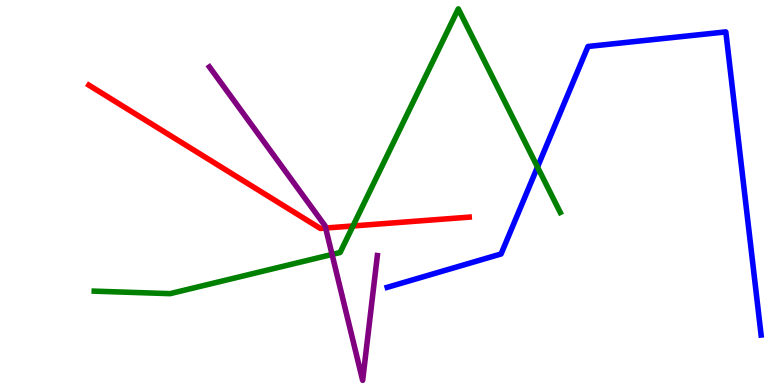[{'lines': ['blue', 'red'], 'intersections': []}, {'lines': ['green', 'red'], 'intersections': [{'x': 4.55, 'y': 4.13}]}, {'lines': ['purple', 'red'], 'intersections': [{'x': 4.2, 'y': 4.08}]}, {'lines': ['blue', 'green'], 'intersections': [{'x': 6.94, 'y': 5.66}]}, {'lines': ['blue', 'purple'], 'intersections': []}, {'lines': ['green', 'purple'], 'intersections': [{'x': 4.28, 'y': 3.39}]}]